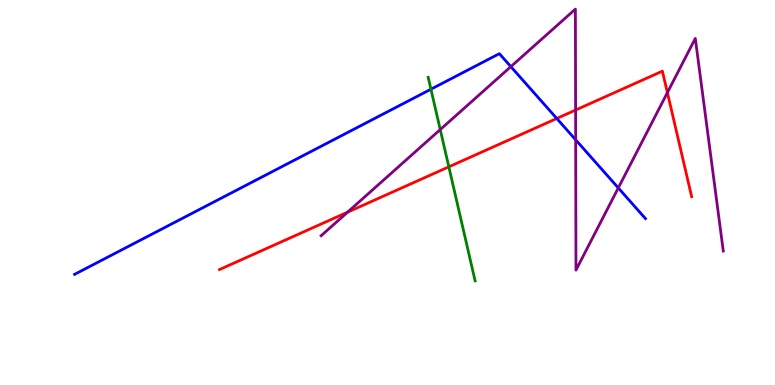[{'lines': ['blue', 'red'], 'intersections': [{'x': 7.18, 'y': 6.92}]}, {'lines': ['green', 'red'], 'intersections': [{'x': 5.79, 'y': 5.67}]}, {'lines': ['purple', 'red'], 'intersections': [{'x': 4.48, 'y': 4.49}, {'x': 7.43, 'y': 7.14}, {'x': 8.61, 'y': 7.59}]}, {'lines': ['blue', 'green'], 'intersections': [{'x': 5.56, 'y': 7.68}]}, {'lines': ['blue', 'purple'], 'intersections': [{'x': 6.59, 'y': 8.27}, {'x': 7.43, 'y': 6.37}, {'x': 7.98, 'y': 5.12}]}, {'lines': ['green', 'purple'], 'intersections': [{'x': 5.68, 'y': 6.63}]}]